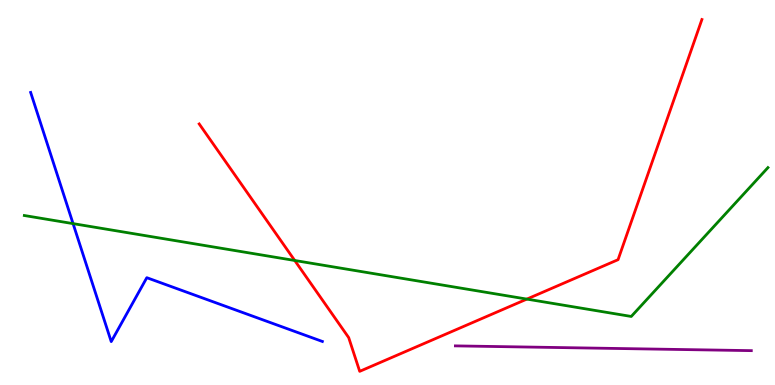[{'lines': ['blue', 'red'], 'intersections': []}, {'lines': ['green', 'red'], 'intersections': [{'x': 3.8, 'y': 3.23}, {'x': 6.8, 'y': 2.23}]}, {'lines': ['purple', 'red'], 'intersections': []}, {'lines': ['blue', 'green'], 'intersections': [{'x': 0.943, 'y': 4.19}]}, {'lines': ['blue', 'purple'], 'intersections': []}, {'lines': ['green', 'purple'], 'intersections': []}]